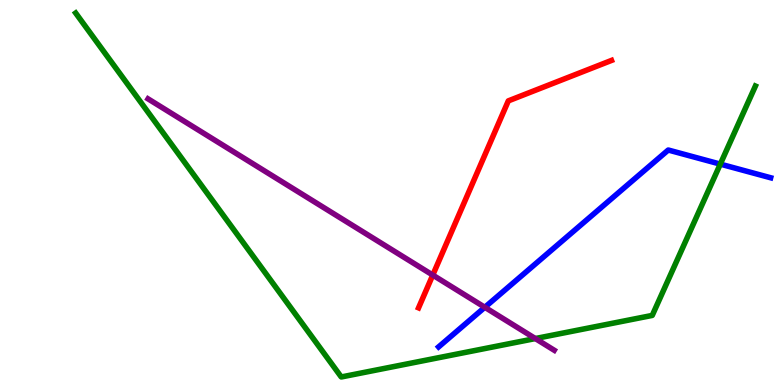[{'lines': ['blue', 'red'], 'intersections': []}, {'lines': ['green', 'red'], 'intersections': []}, {'lines': ['purple', 'red'], 'intersections': [{'x': 5.58, 'y': 2.86}]}, {'lines': ['blue', 'green'], 'intersections': [{'x': 9.29, 'y': 5.74}]}, {'lines': ['blue', 'purple'], 'intersections': [{'x': 6.26, 'y': 2.02}]}, {'lines': ['green', 'purple'], 'intersections': [{'x': 6.91, 'y': 1.21}]}]